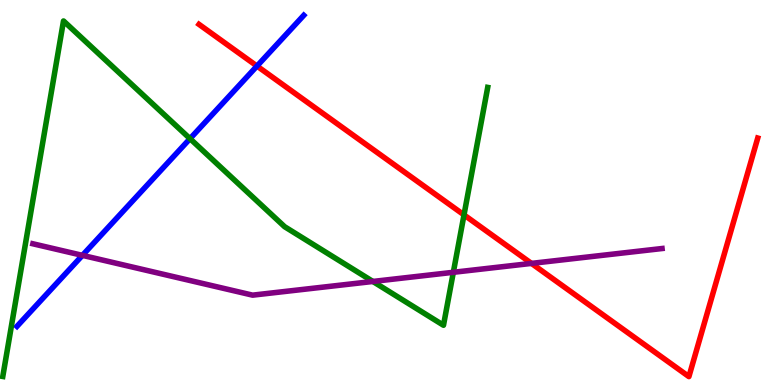[{'lines': ['blue', 'red'], 'intersections': [{'x': 3.32, 'y': 8.28}]}, {'lines': ['green', 'red'], 'intersections': [{'x': 5.99, 'y': 4.42}]}, {'lines': ['purple', 'red'], 'intersections': [{'x': 6.86, 'y': 3.16}]}, {'lines': ['blue', 'green'], 'intersections': [{'x': 2.45, 'y': 6.4}]}, {'lines': ['blue', 'purple'], 'intersections': [{'x': 1.06, 'y': 3.37}]}, {'lines': ['green', 'purple'], 'intersections': [{'x': 4.81, 'y': 2.69}, {'x': 5.85, 'y': 2.93}]}]